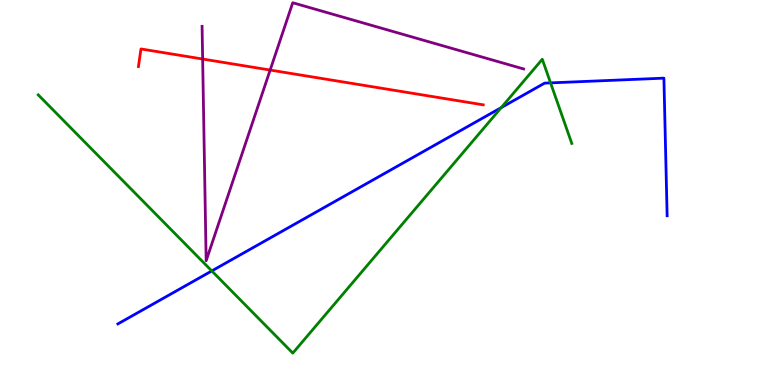[{'lines': ['blue', 'red'], 'intersections': []}, {'lines': ['green', 'red'], 'intersections': []}, {'lines': ['purple', 'red'], 'intersections': [{'x': 2.61, 'y': 8.47}, {'x': 3.49, 'y': 8.18}]}, {'lines': ['blue', 'green'], 'intersections': [{'x': 2.73, 'y': 2.96}, {'x': 6.47, 'y': 7.2}, {'x': 7.1, 'y': 7.85}]}, {'lines': ['blue', 'purple'], 'intersections': []}, {'lines': ['green', 'purple'], 'intersections': []}]